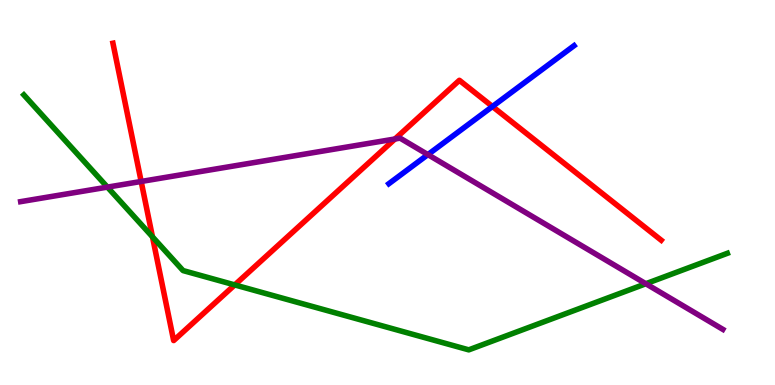[{'lines': ['blue', 'red'], 'intersections': [{'x': 6.35, 'y': 7.23}]}, {'lines': ['green', 'red'], 'intersections': [{'x': 1.97, 'y': 3.85}, {'x': 3.03, 'y': 2.6}]}, {'lines': ['purple', 'red'], 'intersections': [{'x': 1.82, 'y': 5.29}, {'x': 5.1, 'y': 6.39}]}, {'lines': ['blue', 'green'], 'intersections': []}, {'lines': ['blue', 'purple'], 'intersections': [{'x': 5.52, 'y': 5.98}]}, {'lines': ['green', 'purple'], 'intersections': [{'x': 1.39, 'y': 5.14}, {'x': 8.33, 'y': 2.63}]}]